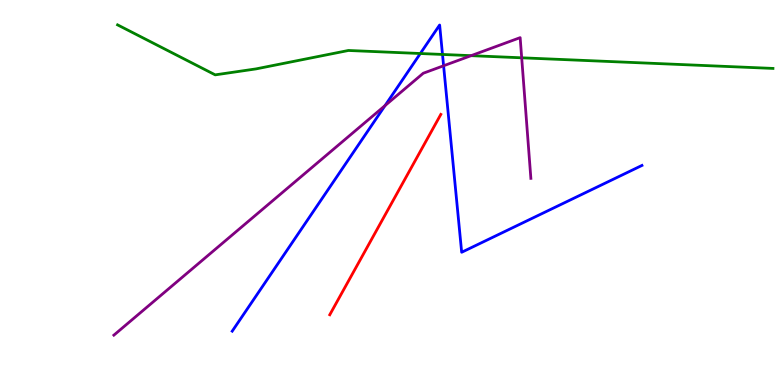[{'lines': ['blue', 'red'], 'intersections': []}, {'lines': ['green', 'red'], 'intersections': []}, {'lines': ['purple', 'red'], 'intersections': []}, {'lines': ['blue', 'green'], 'intersections': [{'x': 5.42, 'y': 8.61}, {'x': 5.71, 'y': 8.59}]}, {'lines': ['blue', 'purple'], 'intersections': [{'x': 4.97, 'y': 7.26}, {'x': 5.72, 'y': 8.29}]}, {'lines': ['green', 'purple'], 'intersections': [{'x': 6.08, 'y': 8.55}, {'x': 6.73, 'y': 8.5}]}]